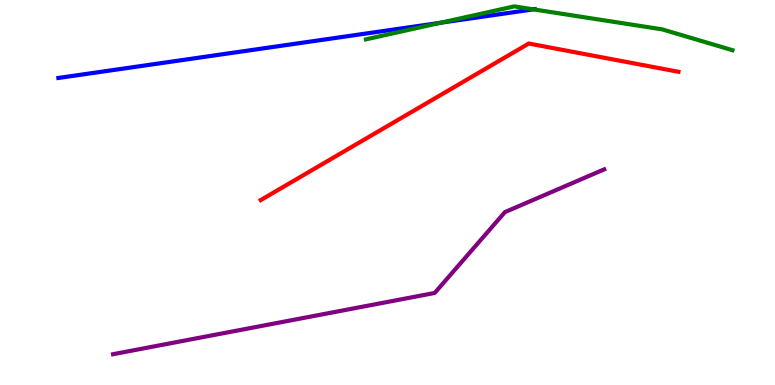[{'lines': ['blue', 'red'], 'intersections': []}, {'lines': ['green', 'red'], 'intersections': []}, {'lines': ['purple', 'red'], 'intersections': []}, {'lines': ['blue', 'green'], 'intersections': [{'x': 5.68, 'y': 9.41}, {'x': 6.88, 'y': 9.76}]}, {'lines': ['blue', 'purple'], 'intersections': []}, {'lines': ['green', 'purple'], 'intersections': []}]